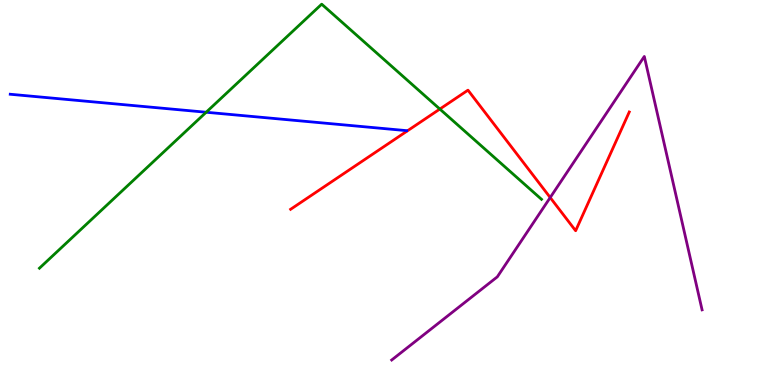[{'lines': ['blue', 'red'], 'intersections': []}, {'lines': ['green', 'red'], 'intersections': [{'x': 5.68, 'y': 7.17}]}, {'lines': ['purple', 'red'], 'intersections': [{'x': 7.1, 'y': 4.87}]}, {'lines': ['blue', 'green'], 'intersections': [{'x': 2.66, 'y': 7.08}]}, {'lines': ['blue', 'purple'], 'intersections': []}, {'lines': ['green', 'purple'], 'intersections': []}]